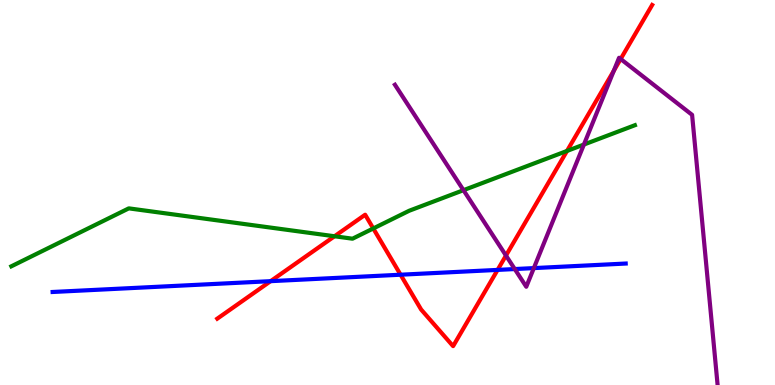[{'lines': ['blue', 'red'], 'intersections': [{'x': 3.49, 'y': 2.7}, {'x': 5.17, 'y': 2.86}, {'x': 6.42, 'y': 2.99}]}, {'lines': ['green', 'red'], 'intersections': [{'x': 4.32, 'y': 3.86}, {'x': 4.82, 'y': 4.07}, {'x': 7.32, 'y': 6.08}]}, {'lines': ['purple', 'red'], 'intersections': [{'x': 6.53, 'y': 3.36}, {'x': 7.92, 'y': 8.16}, {'x': 8.01, 'y': 8.47}]}, {'lines': ['blue', 'green'], 'intersections': []}, {'lines': ['blue', 'purple'], 'intersections': [{'x': 6.64, 'y': 3.01}, {'x': 6.89, 'y': 3.04}]}, {'lines': ['green', 'purple'], 'intersections': [{'x': 5.98, 'y': 5.06}, {'x': 7.53, 'y': 6.25}]}]